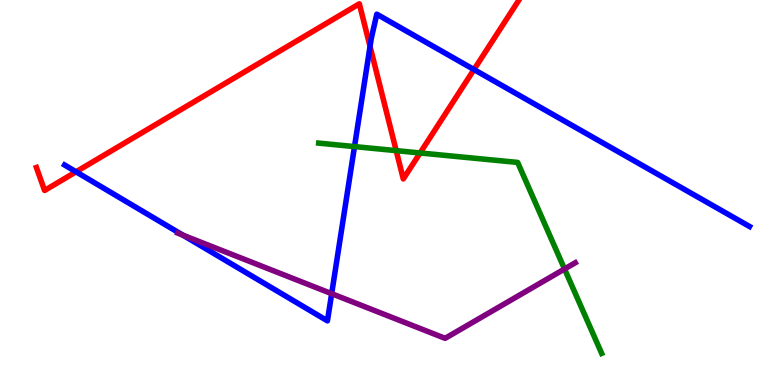[{'lines': ['blue', 'red'], 'intersections': [{'x': 0.981, 'y': 5.54}, {'x': 4.77, 'y': 8.79}, {'x': 6.12, 'y': 8.19}]}, {'lines': ['green', 'red'], 'intersections': [{'x': 5.11, 'y': 6.09}, {'x': 5.42, 'y': 6.03}]}, {'lines': ['purple', 'red'], 'intersections': []}, {'lines': ['blue', 'green'], 'intersections': [{'x': 4.57, 'y': 6.19}]}, {'lines': ['blue', 'purple'], 'intersections': [{'x': 2.36, 'y': 3.89}, {'x': 4.28, 'y': 2.37}]}, {'lines': ['green', 'purple'], 'intersections': [{'x': 7.28, 'y': 3.01}]}]